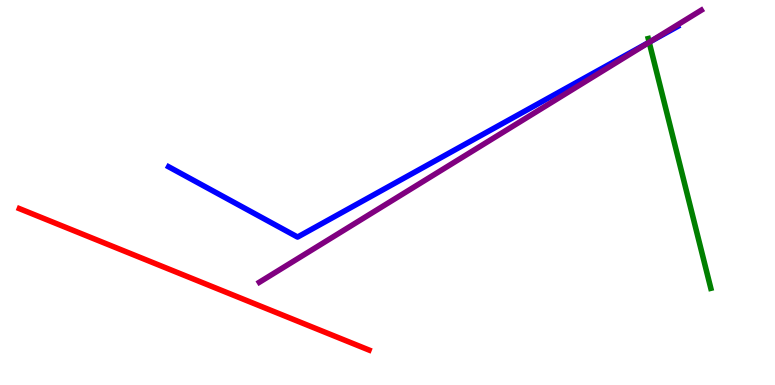[{'lines': ['blue', 'red'], 'intersections': []}, {'lines': ['green', 'red'], 'intersections': []}, {'lines': ['purple', 'red'], 'intersections': []}, {'lines': ['blue', 'green'], 'intersections': [{'x': 8.38, 'y': 8.9}]}, {'lines': ['blue', 'purple'], 'intersections': [{'x': 8.39, 'y': 8.91}]}, {'lines': ['green', 'purple'], 'intersections': [{'x': 8.38, 'y': 8.9}]}]